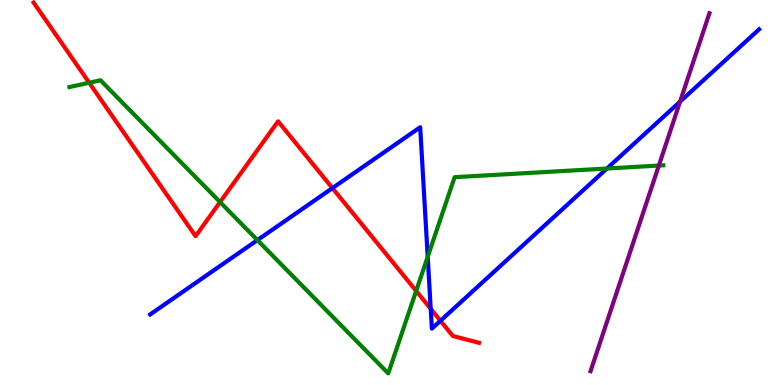[{'lines': ['blue', 'red'], 'intersections': [{'x': 4.29, 'y': 5.11}, {'x': 5.56, 'y': 1.98}, {'x': 5.68, 'y': 1.67}]}, {'lines': ['green', 'red'], 'intersections': [{'x': 1.15, 'y': 7.85}, {'x': 2.84, 'y': 4.75}, {'x': 5.37, 'y': 2.44}]}, {'lines': ['purple', 'red'], 'intersections': []}, {'lines': ['blue', 'green'], 'intersections': [{'x': 3.32, 'y': 3.76}, {'x': 5.52, 'y': 3.33}, {'x': 7.83, 'y': 5.62}]}, {'lines': ['blue', 'purple'], 'intersections': [{'x': 8.78, 'y': 7.36}]}, {'lines': ['green', 'purple'], 'intersections': [{'x': 8.5, 'y': 5.7}]}]